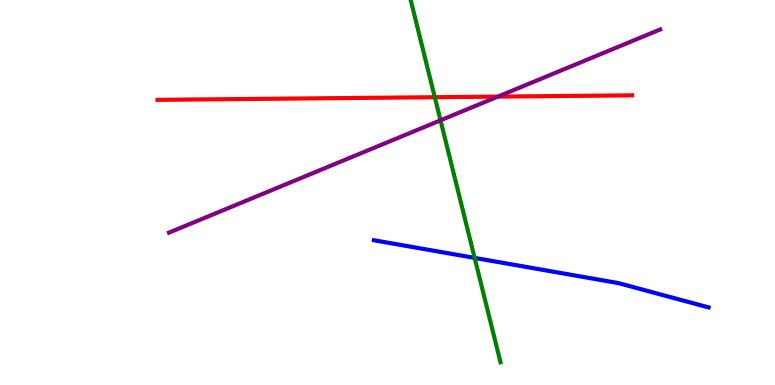[{'lines': ['blue', 'red'], 'intersections': []}, {'lines': ['green', 'red'], 'intersections': [{'x': 5.61, 'y': 7.47}]}, {'lines': ['purple', 'red'], 'intersections': [{'x': 6.42, 'y': 7.49}]}, {'lines': ['blue', 'green'], 'intersections': [{'x': 6.12, 'y': 3.3}]}, {'lines': ['blue', 'purple'], 'intersections': []}, {'lines': ['green', 'purple'], 'intersections': [{'x': 5.68, 'y': 6.87}]}]